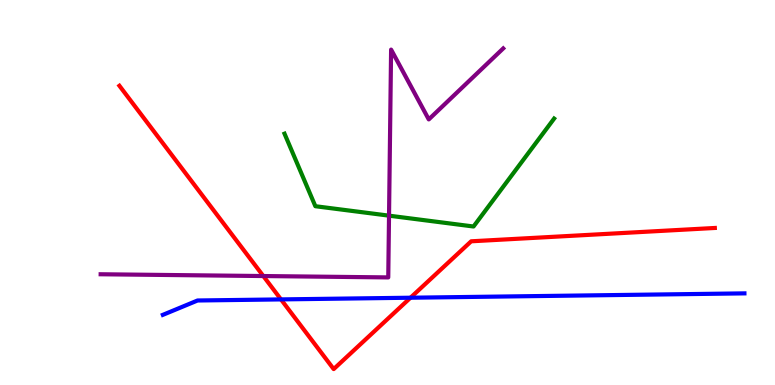[{'lines': ['blue', 'red'], 'intersections': [{'x': 3.63, 'y': 2.22}, {'x': 5.3, 'y': 2.27}]}, {'lines': ['green', 'red'], 'intersections': []}, {'lines': ['purple', 'red'], 'intersections': [{'x': 3.4, 'y': 2.83}]}, {'lines': ['blue', 'green'], 'intersections': []}, {'lines': ['blue', 'purple'], 'intersections': []}, {'lines': ['green', 'purple'], 'intersections': [{'x': 5.02, 'y': 4.4}]}]